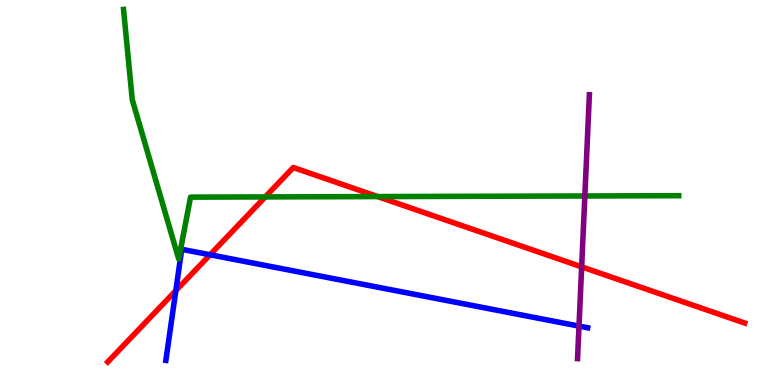[{'lines': ['blue', 'red'], 'intersections': [{'x': 2.27, 'y': 2.45}, {'x': 2.71, 'y': 3.38}]}, {'lines': ['green', 'red'], 'intersections': [{'x': 3.42, 'y': 4.89}, {'x': 4.87, 'y': 4.89}]}, {'lines': ['purple', 'red'], 'intersections': [{'x': 7.51, 'y': 3.07}]}, {'lines': ['blue', 'green'], 'intersections': []}, {'lines': ['blue', 'purple'], 'intersections': [{'x': 7.47, 'y': 1.53}]}, {'lines': ['green', 'purple'], 'intersections': [{'x': 7.55, 'y': 4.91}]}]